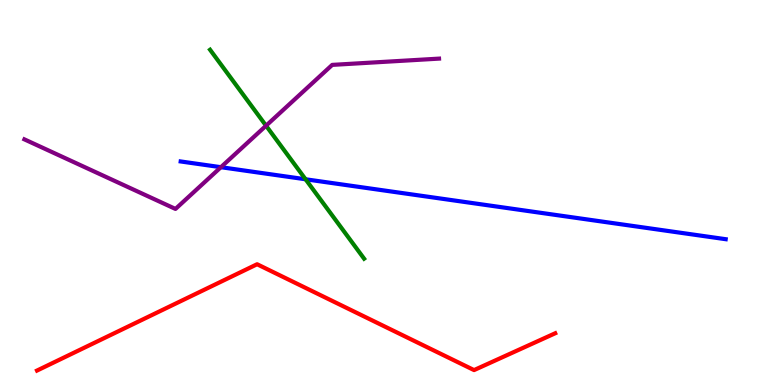[{'lines': ['blue', 'red'], 'intersections': []}, {'lines': ['green', 'red'], 'intersections': []}, {'lines': ['purple', 'red'], 'intersections': []}, {'lines': ['blue', 'green'], 'intersections': [{'x': 3.94, 'y': 5.34}]}, {'lines': ['blue', 'purple'], 'intersections': [{'x': 2.85, 'y': 5.66}]}, {'lines': ['green', 'purple'], 'intersections': [{'x': 3.43, 'y': 6.74}]}]